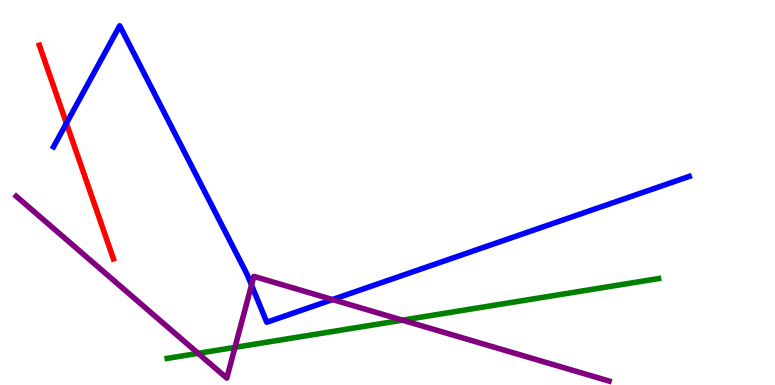[{'lines': ['blue', 'red'], 'intersections': [{'x': 0.857, 'y': 6.8}]}, {'lines': ['green', 'red'], 'intersections': []}, {'lines': ['purple', 'red'], 'intersections': []}, {'lines': ['blue', 'green'], 'intersections': []}, {'lines': ['blue', 'purple'], 'intersections': [{'x': 3.25, 'y': 2.59}, {'x': 4.29, 'y': 2.22}]}, {'lines': ['green', 'purple'], 'intersections': [{'x': 2.56, 'y': 0.822}, {'x': 3.03, 'y': 0.978}, {'x': 5.19, 'y': 1.68}]}]